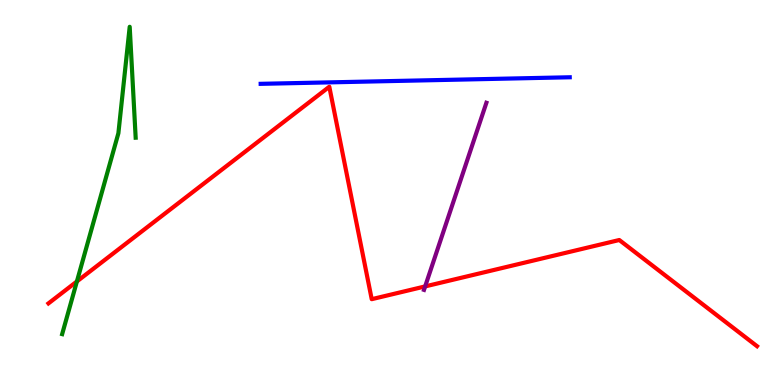[{'lines': ['blue', 'red'], 'intersections': []}, {'lines': ['green', 'red'], 'intersections': [{'x': 0.992, 'y': 2.69}]}, {'lines': ['purple', 'red'], 'intersections': [{'x': 5.49, 'y': 2.56}]}, {'lines': ['blue', 'green'], 'intersections': []}, {'lines': ['blue', 'purple'], 'intersections': []}, {'lines': ['green', 'purple'], 'intersections': []}]